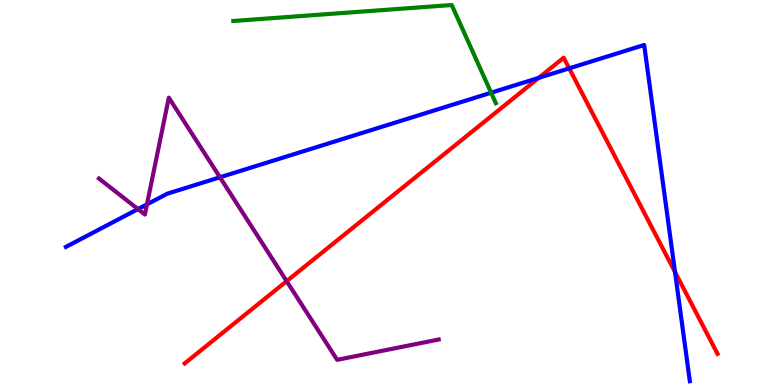[{'lines': ['blue', 'red'], 'intersections': [{'x': 6.95, 'y': 7.98}, {'x': 7.34, 'y': 8.22}, {'x': 8.71, 'y': 2.93}]}, {'lines': ['green', 'red'], 'intersections': []}, {'lines': ['purple', 'red'], 'intersections': [{'x': 3.7, 'y': 2.7}]}, {'lines': ['blue', 'green'], 'intersections': [{'x': 6.34, 'y': 7.59}]}, {'lines': ['blue', 'purple'], 'intersections': [{'x': 1.78, 'y': 4.57}, {'x': 1.9, 'y': 4.69}, {'x': 2.84, 'y': 5.4}]}, {'lines': ['green', 'purple'], 'intersections': []}]